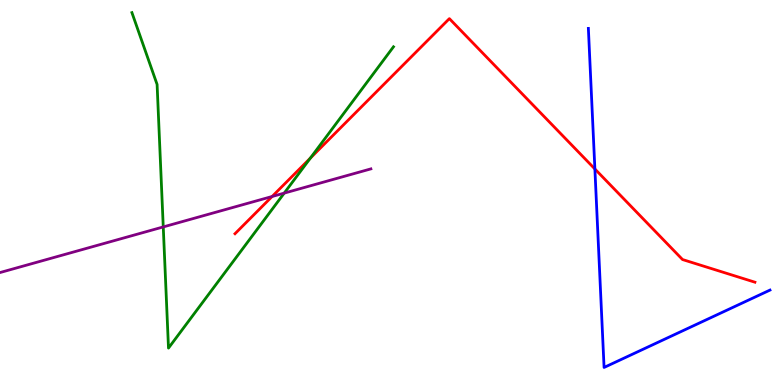[{'lines': ['blue', 'red'], 'intersections': [{'x': 7.68, 'y': 5.61}]}, {'lines': ['green', 'red'], 'intersections': [{'x': 4.0, 'y': 5.89}]}, {'lines': ['purple', 'red'], 'intersections': [{'x': 3.51, 'y': 4.9}]}, {'lines': ['blue', 'green'], 'intersections': []}, {'lines': ['blue', 'purple'], 'intersections': []}, {'lines': ['green', 'purple'], 'intersections': [{'x': 2.11, 'y': 4.11}, {'x': 3.67, 'y': 4.98}]}]